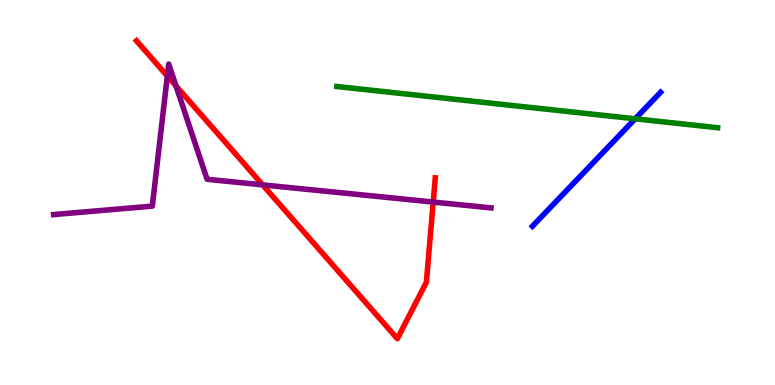[{'lines': ['blue', 'red'], 'intersections': []}, {'lines': ['green', 'red'], 'intersections': []}, {'lines': ['purple', 'red'], 'intersections': [{'x': 2.16, 'y': 8.03}, {'x': 2.27, 'y': 7.77}, {'x': 3.39, 'y': 5.2}, {'x': 5.59, 'y': 4.75}]}, {'lines': ['blue', 'green'], 'intersections': [{'x': 8.2, 'y': 6.91}]}, {'lines': ['blue', 'purple'], 'intersections': []}, {'lines': ['green', 'purple'], 'intersections': []}]